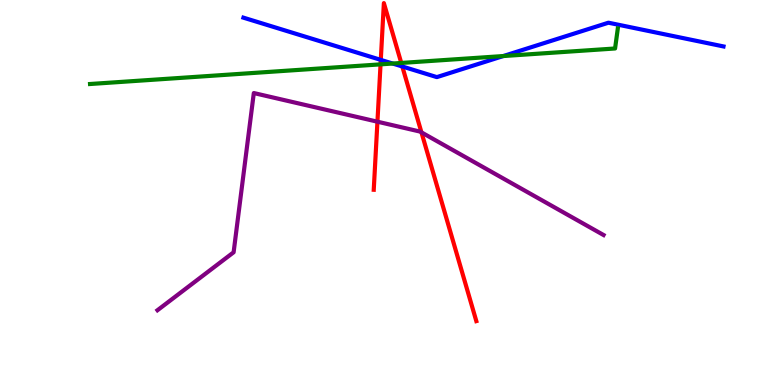[{'lines': ['blue', 'red'], 'intersections': [{'x': 4.91, 'y': 8.44}, {'x': 5.19, 'y': 8.27}]}, {'lines': ['green', 'red'], 'intersections': [{'x': 4.91, 'y': 8.33}, {'x': 5.18, 'y': 8.36}]}, {'lines': ['purple', 'red'], 'intersections': [{'x': 4.87, 'y': 6.84}, {'x': 5.44, 'y': 6.56}]}, {'lines': ['blue', 'green'], 'intersections': [{'x': 5.07, 'y': 8.35}, {'x': 6.49, 'y': 8.54}]}, {'lines': ['blue', 'purple'], 'intersections': []}, {'lines': ['green', 'purple'], 'intersections': []}]